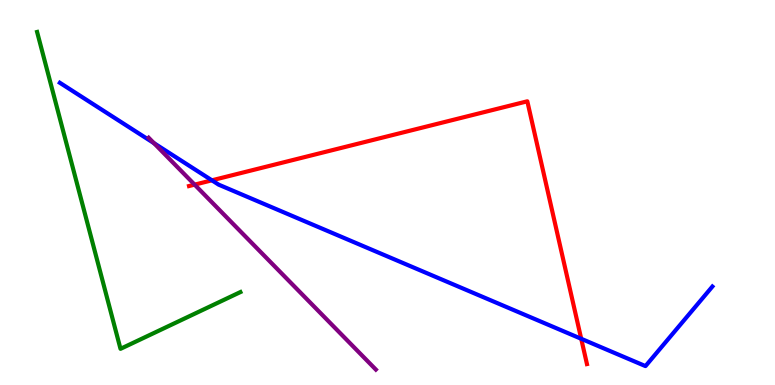[{'lines': ['blue', 'red'], 'intersections': [{'x': 2.73, 'y': 5.32}, {'x': 7.5, 'y': 1.2}]}, {'lines': ['green', 'red'], 'intersections': []}, {'lines': ['purple', 'red'], 'intersections': [{'x': 2.51, 'y': 5.2}]}, {'lines': ['blue', 'green'], 'intersections': []}, {'lines': ['blue', 'purple'], 'intersections': [{'x': 1.99, 'y': 6.28}]}, {'lines': ['green', 'purple'], 'intersections': []}]